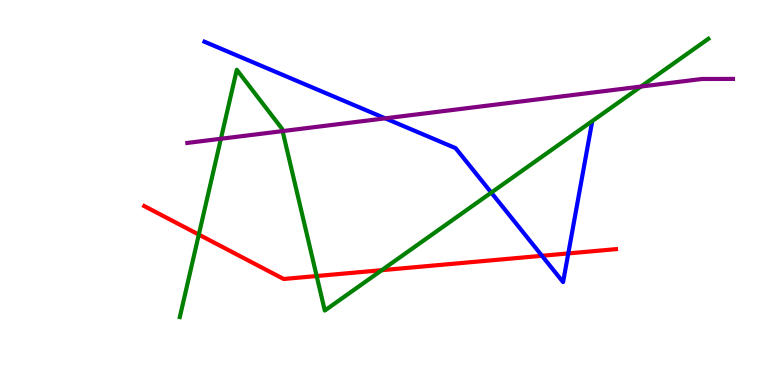[{'lines': ['blue', 'red'], 'intersections': [{'x': 6.99, 'y': 3.36}, {'x': 7.33, 'y': 3.42}]}, {'lines': ['green', 'red'], 'intersections': [{'x': 2.57, 'y': 3.91}, {'x': 4.09, 'y': 2.83}, {'x': 4.93, 'y': 2.98}]}, {'lines': ['purple', 'red'], 'intersections': []}, {'lines': ['blue', 'green'], 'intersections': [{'x': 6.34, 'y': 5.0}]}, {'lines': ['blue', 'purple'], 'intersections': [{'x': 4.97, 'y': 6.93}]}, {'lines': ['green', 'purple'], 'intersections': [{'x': 2.85, 'y': 6.4}, {'x': 3.65, 'y': 6.59}, {'x': 8.27, 'y': 7.75}]}]